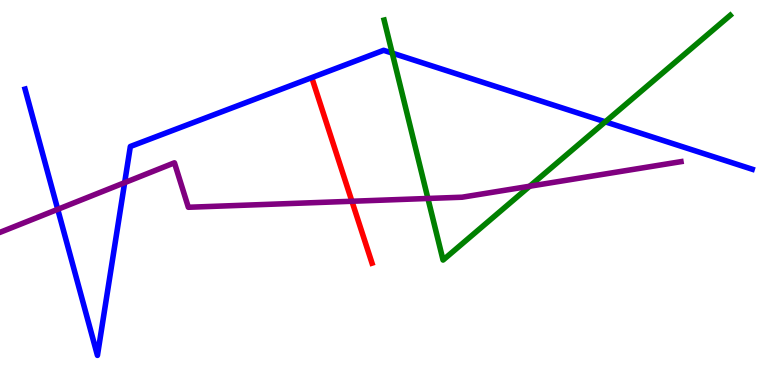[{'lines': ['blue', 'red'], 'intersections': []}, {'lines': ['green', 'red'], 'intersections': []}, {'lines': ['purple', 'red'], 'intersections': [{'x': 4.54, 'y': 4.77}]}, {'lines': ['blue', 'green'], 'intersections': [{'x': 5.06, 'y': 8.62}, {'x': 7.81, 'y': 6.84}]}, {'lines': ['blue', 'purple'], 'intersections': [{'x': 0.745, 'y': 4.56}, {'x': 1.61, 'y': 5.26}]}, {'lines': ['green', 'purple'], 'intersections': [{'x': 5.52, 'y': 4.84}, {'x': 6.83, 'y': 5.16}]}]